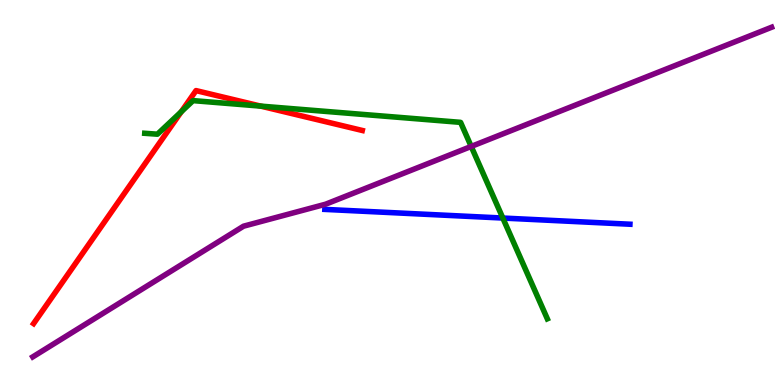[{'lines': ['blue', 'red'], 'intersections': []}, {'lines': ['green', 'red'], 'intersections': [{'x': 2.34, 'y': 7.1}, {'x': 3.36, 'y': 7.24}]}, {'lines': ['purple', 'red'], 'intersections': []}, {'lines': ['blue', 'green'], 'intersections': [{'x': 6.49, 'y': 4.34}]}, {'lines': ['blue', 'purple'], 'intersections': []}, {'lines': ['green', 'purple'], 'intersections': [{'x': 6.08, 'y': 6.2}]}]